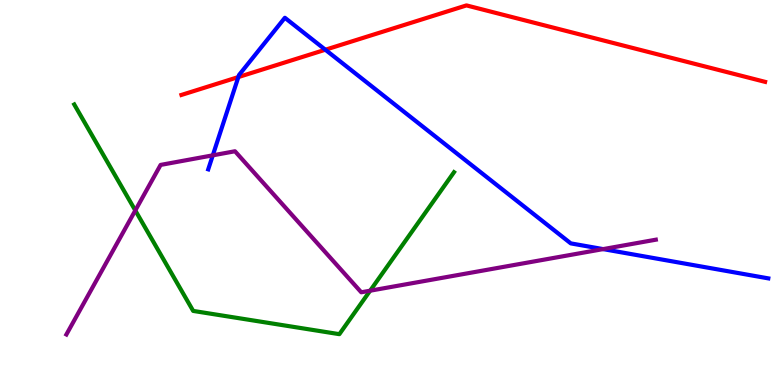[{'lines': ['blue', 'red'], 'intersections': [{'x': 3.08, 'y': 8.0}, {'x': 4.2, 'y': 8.71}]}, {'lines': ['green', 'red'], 'intersections': []}, {'lines': ['purple', 'red'], 'intersections': []}, {'lines': ['blue', 'green'], 'intersections': []}, {'lines': ['blue', 'purple'], 'intersections': [{'x': 2.75, 'y': 5.97}, {'x': 7.78, 'y': 3.53}]}, {'lines': ['green', 'purple'], 'intersections': [{'x': 1.75, 'y': 4.53}, {'x': 4.78, 'y': 2.45}]}]